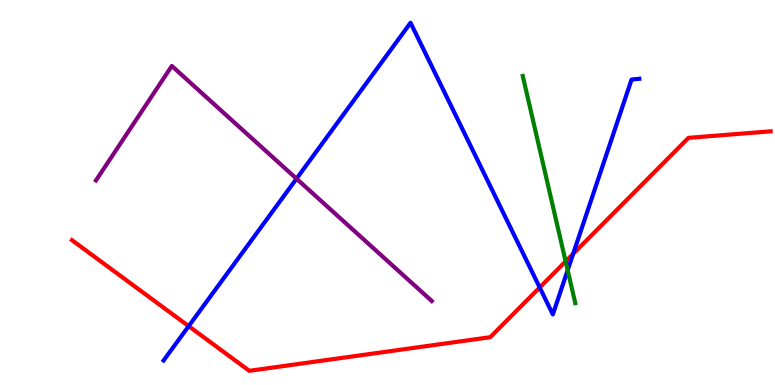[{'lines': ['blue', 'red'], 'intersections': [{'x': 2.43, 'y': 1.53}, {'x': 6.96, 'y': 2.53}, {'x': 7.4, 'y': 3.41}]}, {'lines': ['green', 'red'], 'intersections': [{'x': 7.3, 'y': 3.21}]}, {'lines': ['purple', 'red'], 'intersections': []}, {'lines': ['blue', 'green'], 'intersections': [{'x': 7.32, 'y': 2.98}]}, {'lines': ['blue', 'purple'], 'intersections': [{'x': 3.83, 'y': 5.36}]}, {'lines': ['green', 'purple'], 'intersections': []}]